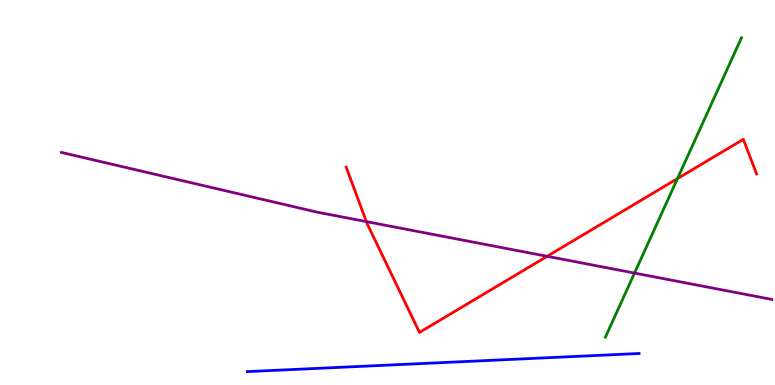[{'lines': ['blue', 'red'], 'intersections': []}, {'lines': ['green', 'red'], 'intersections': [{'x': 8.74, 'y': 5.36}]}, {'lines': ['purple', 'red'], 'intersections': [{'x': 4.73, 'y': 4.24}, {'x': 7.06, 'y': 3.34}]}, {'lines': ['blue', 'green'], 'intersections': []}, {'lines': ['blue', 'purple'], 'intersections': []}, {'lines': ['green', 'purple'], 'intersections': [{'x': 8.19, 'y': 2.91}]}]